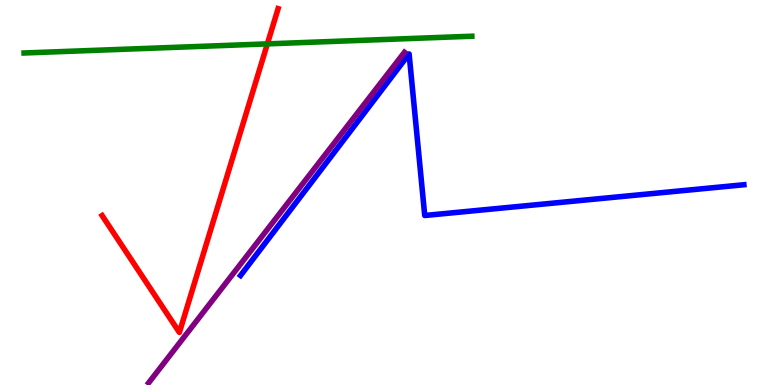[{'lines': ['blue', 'red'], 'intersections': []}, {'lines': ['green', 'red'], 'intersections': [{'x': 3.45, 'y': 8.86}]}, {'lines': ['purple', 'red'], 'intersections': []}, {'lines': ['blue', 'green'], 'intersections': []}, {'lines': ['blue', 'purple'], 'intersections': []}, {'lines': ['green', 'purple'], 'intersections': []}]